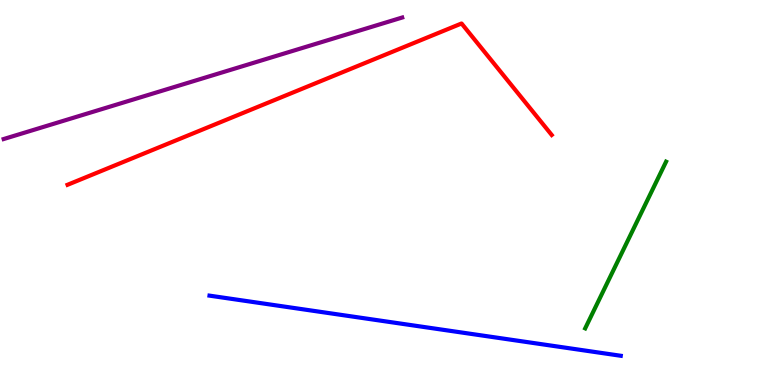[{'lines': ['blue', 'red'], 'intersections': []}, {'lines': ['green', 'red'], 'intersections': []}, {'lines': ['purple', 'red'], 'intersections': []}, {'lines': ['blue', 'green'], 'intersections': []}, {'lines': ['blue', 'purple'], 'intersections': []}, {'lines': ['green', 'purple'], 'intersections': []}]